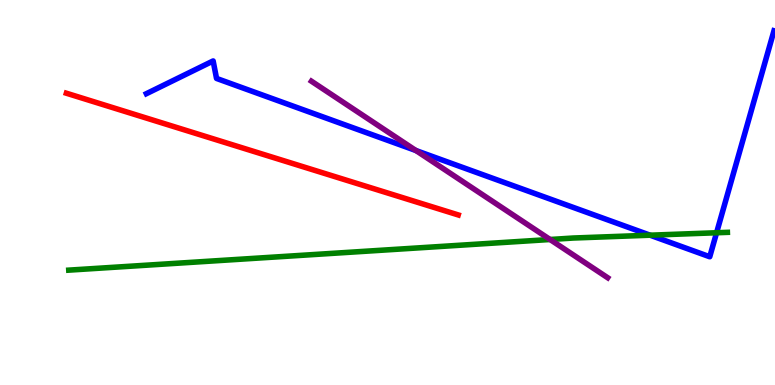[{'lines': ['blue', 'red'], 'intersections': []}, {'lines': ['green', 'red'], 'intersections': []}, {'lines': ['purple', 'red'], 'intersections': []}, {'lines': ['blue', 'green'], 'intersections': [{'x': 8.39, 'y': 3.89}, {'x': 9.25, 'y': 3.95}]}, {'lines': ['blue', 'purple'], 'intersections': [{'x': 5.37, 'y': 6.09}]}, {'lines': ['green', 'purple'], 'intersections': [{'x': 7.1, 'y': 3.78}]}]